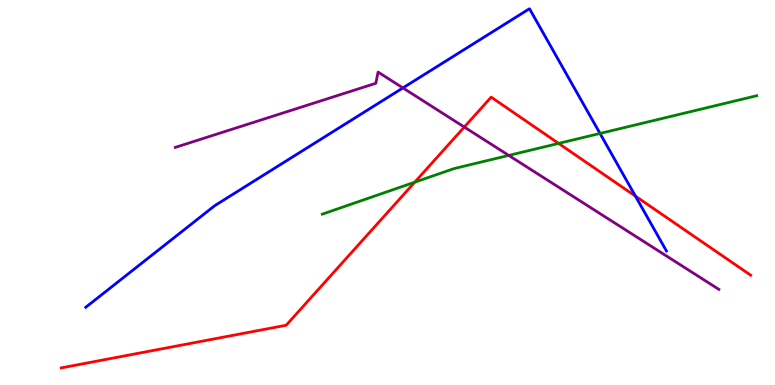[{'lines': ['blue', 'red'], 'intersections': [{'x': 8.2, 'y': 4.91}]}, {'lines': ['green', 'red'], 'intersections': [{'x': 5.35, 'y': 5.27}, {'x': 7.21, 'y': 6.27}]}, {'lines': ['purple', 'red'], 'intersections': [{'x': 5.99, 'y': 6.7}]}, {'lines': ['blue', 'green'], 'intersections': [{'x': 7.74, 'y': 6.53}]}, {'lines': ['blue', 'purple'], 'intersections': [{'x': 5.2, 'y': 7.72}]}, {'lines': ['green', 'purple'], 'intersections': [{'x': 6.56, 'y': 5.96}]}]